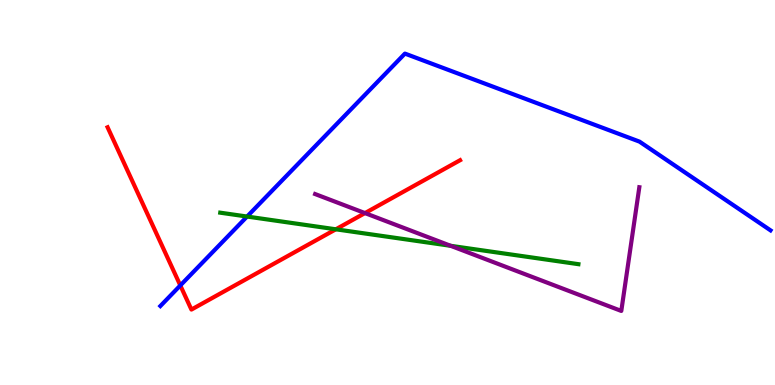[{'lines': ['blue', 'red'], 'intersections': [{'x': 2.33, 'y': 2.59}]}, {'lines': ['green', 'red'], 'intersections': [{'x': 4.33, 'y': 4.04}]}, {'lines': ['purple', 'red'], 'intersections': [{'x': 4.71, 'y': 4.47}]}, {'lines': ['blue', 'green'], 'intersections': [{'x': 3.19, 'y': 4.38}]}, {'lines': ['blue', 'purple'], 'intersections': []}, {'lines': ['green', 'purple'], 'intersections': [{'x': 5.82, 'y': 3.62}]}]